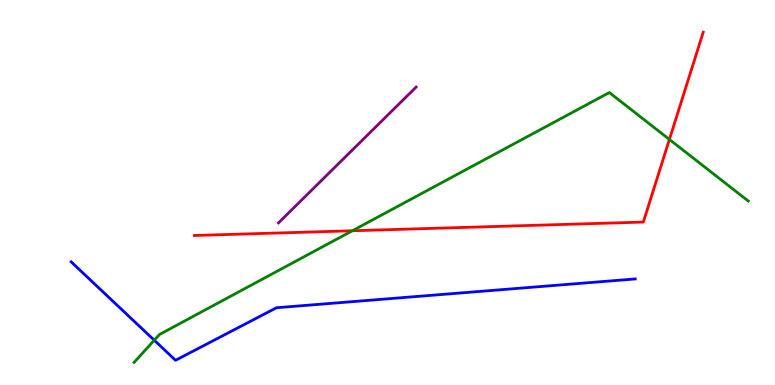[{'lines': ['blue', 'red'], 'intersections': []}, {'lines': ['green', 'red'], 'intersections': [{'x': 4.55, 'y': 4.01}, {'x': 8.64, 'y': 6.38}]}, {'lines': ['purple', 'red'], 'intersections': []}, {'lines': ['blue', 'green'], 'intersections': [{'x': 1.99, 'y': 1.16}]}, {'lines': ['blue', 'purple'], 'intersections': []}, {'lines': ['green', 'purple'], 'intersections': []}]